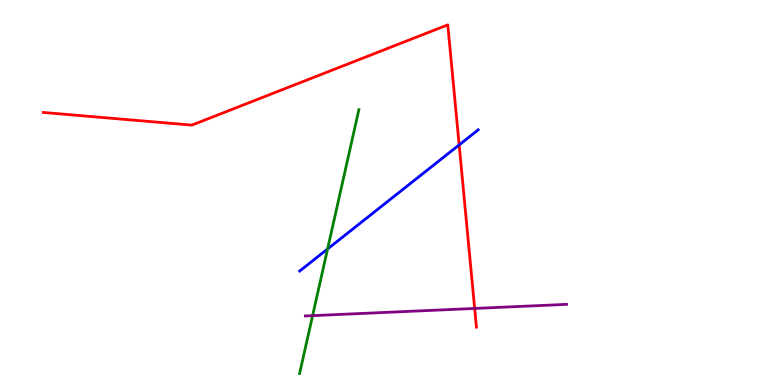[{'lines': ['blue', 'red'], 'intersections': [{'x': 5.92, 'y': 6.24}]}, {'lines': ['green', 'red'], 'intersections': []}, {'lines': ['purple', 'red'], 'intersections': [{'x': 6.12, 'y': 1.99}]}, {'lines': ['blue', 'green'], 'intersections': [{'x': 4.23, 'y': 3.53}]}, {'lines': ['blue', 'purple'], 'intersections': []}, {'lines': ['green', 'purple'], 'intersections': [{'x': 4.03, 'y': 1.8}]}]